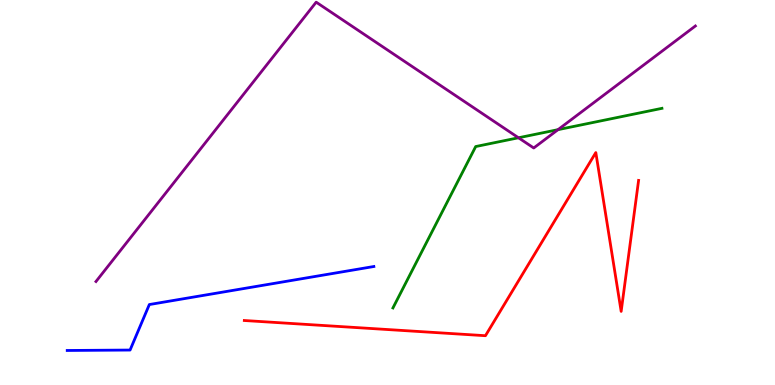[{'lines': ['blue', 'red'], 'intersections': []}, {'lines': ['green', 'red'], 'intersections': []}, {'lines': ['purple', 'red'], 'intersections': []}, {'lines': ['blue', 'green'], 'intersections': []}, {'lines': ['blue', 'purple'], 'intersections': []}, {'lines': ['green', 'purple'], 'intersections': [{'x': 6.69, 'y': 6.42}, {'x': 7.2, 'y': 6.63}]}]